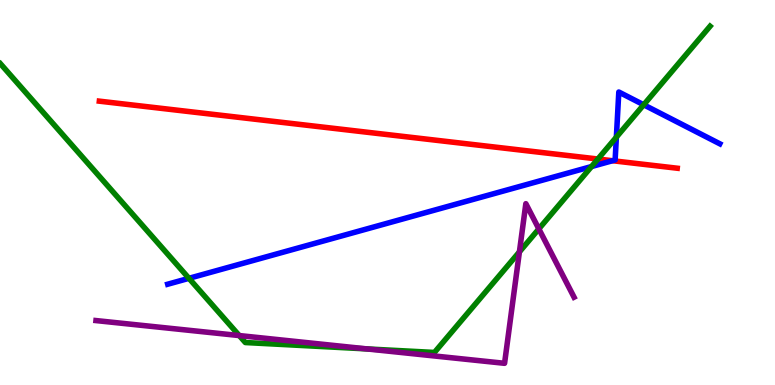[{'lines': ['blue', 'red'], 'intersections': [{'x': 7.9, 'y': 5.83}]}, {'lines': ['green', 'red'], 'intersections': [{'x': 7.71, 'y': 5.87}]}, {'lines': ['purple', 'red'], 'intersections': []}, {'lines': ['blue', 'green'], 'intersections': [{'x': 2.44, 'y': 2.77}, {'x': 7.63, 'y': 5.67}, {'x': 7.95, 'y': 6.44}, {'x': 8.31, 'y': 7.28}]}, {'lines': ['blue', 'purple'], 'intersections': []}, {'lines': ['green', 'purple'], 'intersections': [{'x': 3.09, 'y': 1.28}, {'x': 4.73, 'y': 0.937}, {'x': 6.7, 'y': 3.46}, {'x': 6.95, 'y': 4.05}]}]